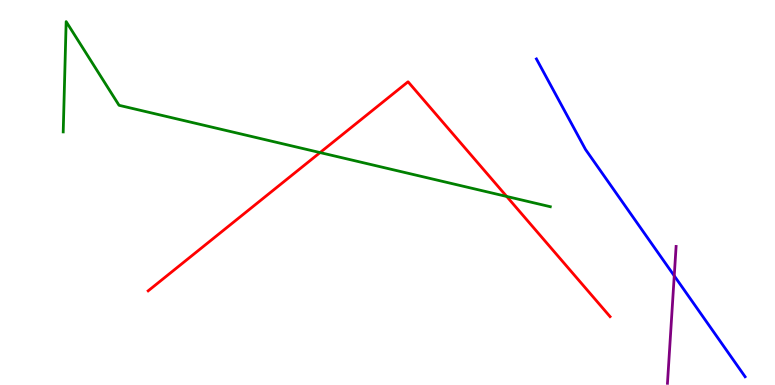[{'lines': ['blue', 'red'], 'intersections': []}, {'lines': ['green', 'red'], 'intersections': [{'x': 4.13, 'y': 6.04}, {'x': 6.54, 'y': 4.9}]}, {'lines': ['purple', 'red'], 'intersections': []}, {'lines': ['blue', 'green'], 'intersections': []}, {'lines': ['blue', 'purple'], 'intersections': [{'x': 8.7, 'y': 2.84}]}, {'lines': ['green', 'purple'], 'intersections': []}]